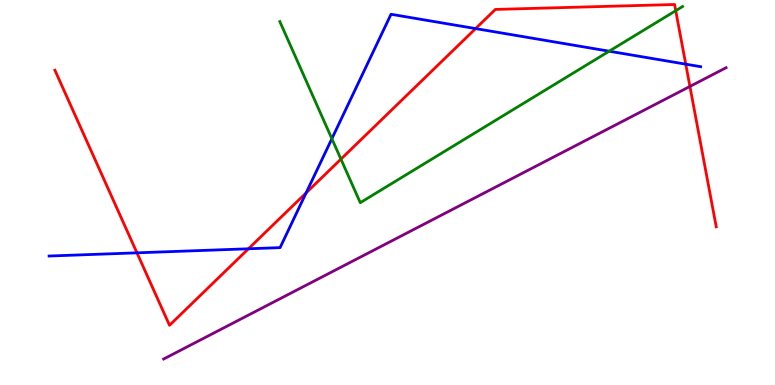[{'lines': ['blue', 'red'], 'intersections': [{'x': 1.77, 'y': 3.43}, {'x': 3.21, 'y': 3.54}, {'x': 3.95, 'y': 4.99}, {'x': 6.14, 'y': 9.26}, {'x': 8.85, 'y': 8.33}]}, {'lines': ['green', 'red'], 'intersections': [{'x': 4.4, 'y': 5.87}, {'x': 8.72, 'y': 9.72}]}, {'lines': ['purple', 'red'], 'intersections': [{'x': 8.9, 'y': 7.75}]}, {'lines': ['blue', 'green'], 'intersections': [{'x': 4.28, 'y': 6.4}, {'x': 7.86, 'y': 8.67}]}, {'lines': ['blue', 'purple'], 'intersections': []}, {'lines': ['green', 'purple'], 'intersections': []}]